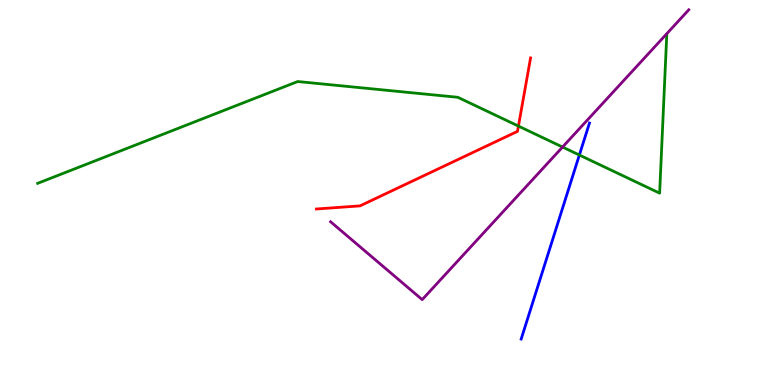[{'lines': ['blue', 'red'], 'intersections': []}, {'lines': ['green', 'red'], 'intersections': [{'x': 6.69, 'y': 6.72}]}, {'lines': ['purple', 'red'], 'intersections': []}, {'lines': ['blue', 'green'], 'intersections': [{'x': 7.48, 'y': 5.97}]}, {'lines': ['blue', 'purple'], 'intersections': []}, {'lines': ['green', 'purple'], 'intersections': [{'x': 7.26, 'y': 6.18}]}]